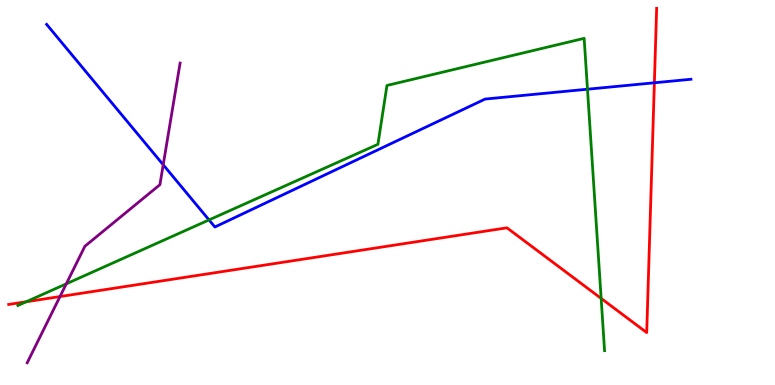[{'lines': ['blue', 'red'], 'intersections': [{'x': 8.44, 'y': 7.85}]}, {'lines': ['green', 'red'], 'intersections': [{'x': 0.339, 'y': 2.16}, {'x': 7.76, 'y': 2.25}]}, {'lines': ['purple', 'red'], 'intersections': [{'x': 0.774, 'y': 2.3}]}, {'lines': ['blue', 'green'], 'intersections': [{'x': 2.7, 'y': 4.29}, {'x': 7.58, 'y': 7.68}]}, {'lines': ['blue', 'purple'], 'intersections': [{'x': 2.11, 'y': 5.72}]}, {'lines': ['green', 'purple'], 'intersections': [{'x': 0.855, 'y': 2.63}]}]